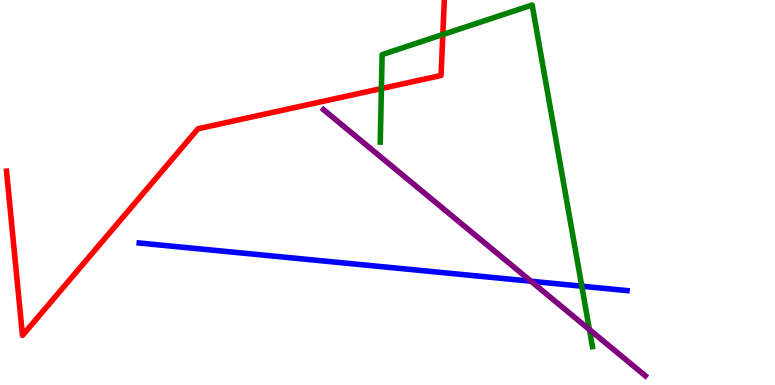[{'lines': ['blue', 'red'], 'intersections': []}, {'lines': ['green', 'red'], 'intersections': [{'x': 4.92, 'y': 7.7}, {'x': 5.71, 'y': 9.1}]}, {'lines': ['purple', 'red'], 'intersections': []}, {'lines': ['blue', 'green'], 'intersections': [{'x': 7.51, 'y': 2.57}]}, {'lines': ['blue', 'purple'], 'intersections': [{'x': 6.85, 'y': 2.7}]}, {'lines': ['green', 'purple'], 'intersections': [{'x': 7.61, 'y': 1.44}]}]